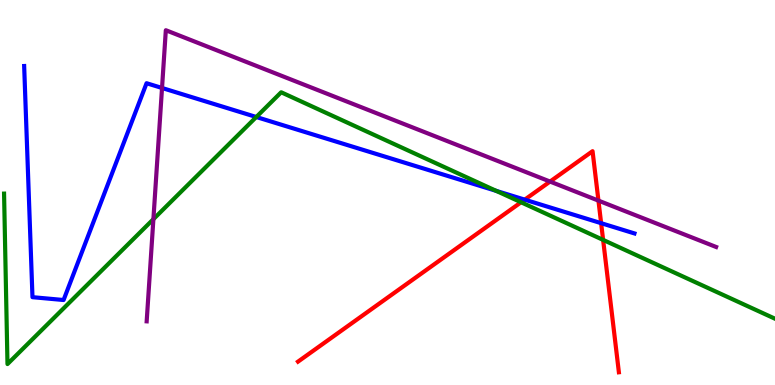[{'lines': ['blue', 'red'], 'intersections': [{'x': 6.77, 'y': 4.81}, {'x': 7.76, 'y': 4.2}]}, {'lines': ['green', 'red'], 'intersections': [{'x': 6.72, 'y': 4.75}, {'x': 7.78, 'y': 3.77}]}, {'lines': ['purple', 'red'], 'intersections': [{'x': 7.1, 'y': 5.28}, {'x': 7.72, 'y': 4.79}]}, {'lines': ['blue', 'green'], 'intersections': [{'x': 3.31, 'y': 6.96}, {'x': 6.4, 'y': 5.04}]}, {'lines': ['blue', 'purple'], 'intersections': [{'x': 2.09, 'y': 7.71}]}, {'lines': ['green', 'purple'], 'intersections': [{'x': 1.98, 'y': 4.31}]}]